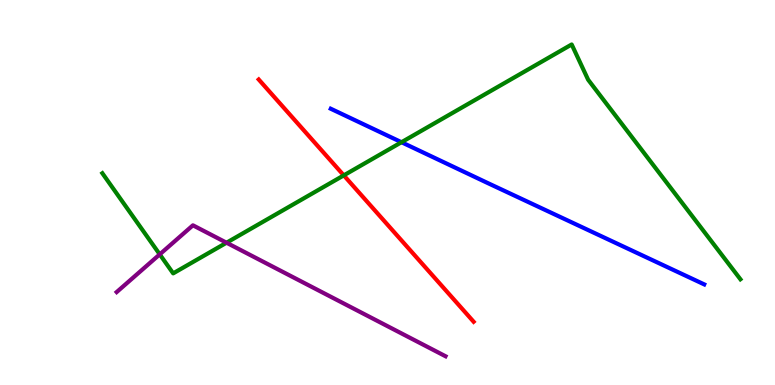[{'lines': ['blue', 'red'], 'intersections': []}, {'lines': ['green', 'red'], 'intersections': [{'x': 4.44, 'y': 5.44}]}, {'lines': ['purple', 'red'], 'intersections': []}, {'lines': ['blue', 'green'], 'intersections': [{'x': 5.18, 'y': 6.31}]}, {'lines': ['blue', 'purple'], 'intersections': []}, {'lines': ['green', 'purple'], 'intersections': [{'x': 2.06, 'y': 3.39}, {'x': 2.92, 'y': 3.7}]}]